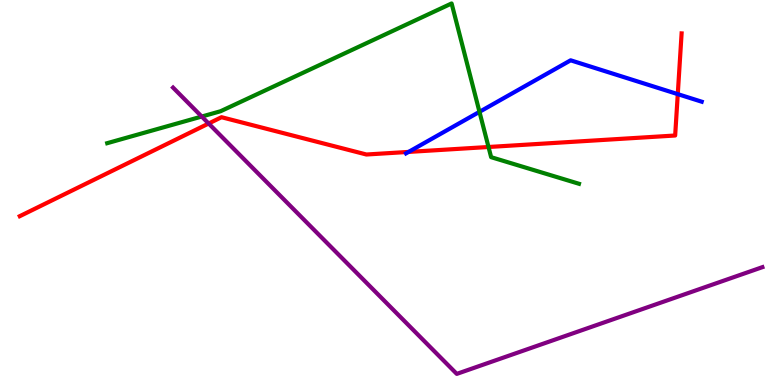[{'lines': ['blue', 'red'], 'intersections': [{'x': 5.27, 'y': 6.05}, {'x': 8.75, 'y': 7.55}]}, {'lines': ['green', 'red'], 'intersections': [{'x': 6.3, 'y': 6.18}]}, {'lines': ['purple', 'red'], 'intersections': [{'x': 2.69, 'y': 6.79}]}, {'lines': ['blue', 'green'], 'intersections': [{'x': 6.19, 'y': 7.09}]}, {'lines': ['blue', 'purple'], 'intersections': []}, {'lines': ['green', 'purple'], 'intersections': [{'x': 2.6, 'y': 6.97}]}]